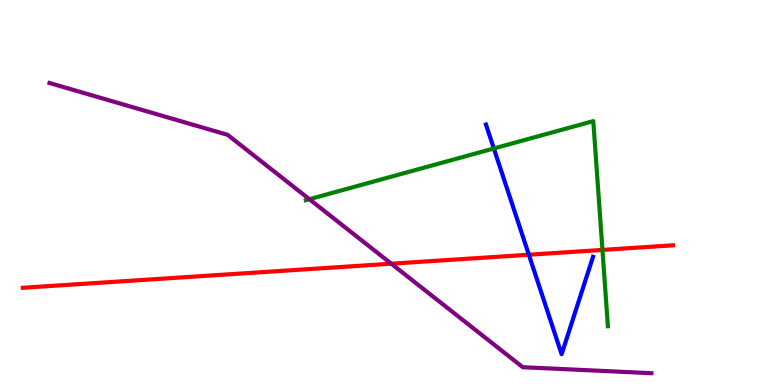[{'lines': ['blue', 'red'], 'intersections': [{'x': 6.82, 'y': 3.38}]}, {'lines': ['green', 'red'], 'intersections': [{'x': 7.77, 'y': 3.51}]}, {'lines': ['purple', 'red'], 'intersections': [{'x': 5.05, 'y': 3.15}]}, {'lines': ['blue', 'green'], 'intersections': [{'x': 6.37, 'y': 6.14}]}, {'lines': ['blue', 'purple'], 'intersections': []}, {'lines': ['green', 'purple'], 'intersections': [{'x': 3.99, 'y': 4.83}]}]